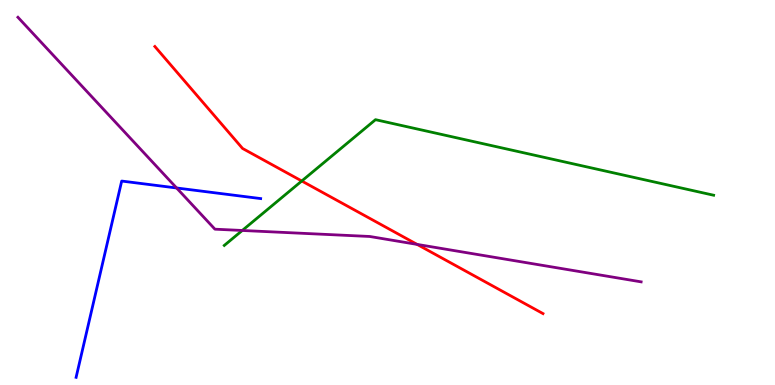[{'lines': ['blue', 'red'], 'intersections': []}, {'lines': ['green', 'red'], 'intersections': [{'x': 3.89, 'y': 5.3}]}, {'lines': ['purple', 'red'], 'intersections': [{'x': 5.38, 'y': 3.65}]}, {'lines': ['blue', 'green'], 'intersections': []}, {'lines': ['blue', 'purple'], 'intersections': [{'x': 2.28, 'y': 5.12}]}, {'lines': ['green', 'purple'], 'intersections': [{'x': 3.13, 'y': 4.01}]}]